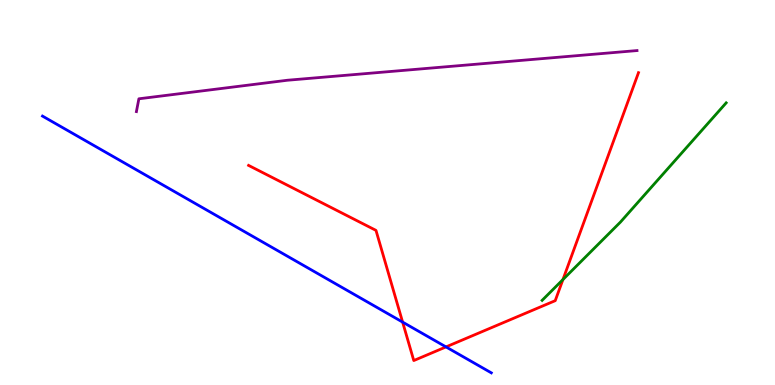[{'lines': ['blue', 'red'], 'intersections': [{'x': 5.2, 'y': 1.63}, {'x': 5.75, 'y': 0.989}]}, {'lines': ['green', 'red'], 'intersections': [{'x': 7.26, 'y': 2.74}]}, {'lines': ['purple', 'red'], 'intersections': []}, {'lines': ['blue', 'green'], 'intersections': []}, {'lines': ['blue', 'purple'], 'intersections': []}, {'lines': ['green', 'purple'], 'intersections': []}]